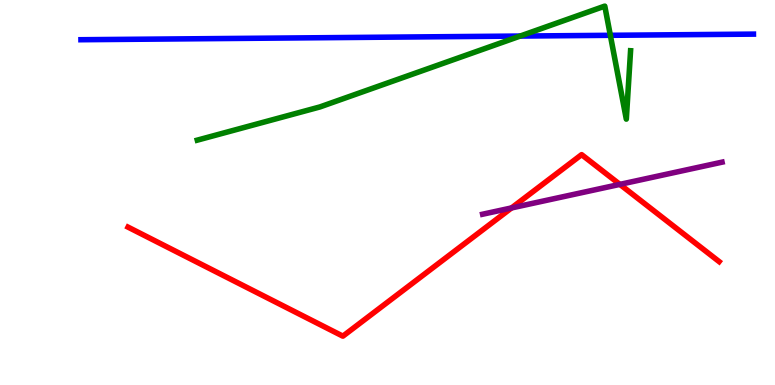[{'lines': ['blue', 'red'], 'intersections': []}, {'lines': ['green', 'red'], 'intersections': []}, {'lines': ['purple', 'red'], 'intersections': [{'x': 6.6, 'y': 4.6}, {'x': 8.0, 'y': 5.21}]}, {'lines': ['blue', 'green'], 'intersections': [{'x': 6.71, 'y': 9.06}, {'x': 7.88, 'y': 9.08}]}, {'lines': ['blue', 'purple'], 'intersections': []}, {'lines': ['green', 'purple'], 'intersections': []}]